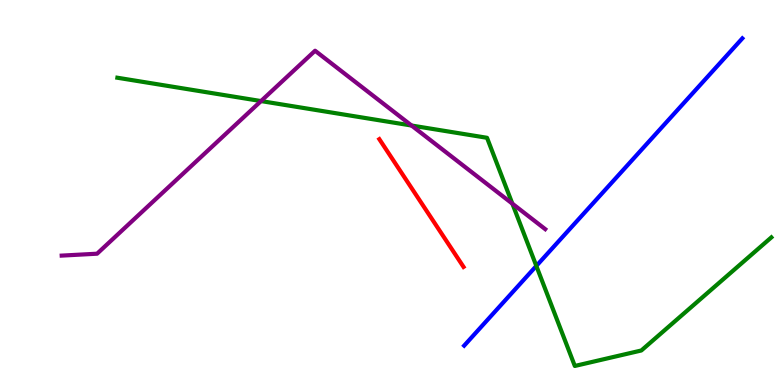[{'lines': ['blue', 'red'], 'intersections': []}, {'lines': ['green', 'red'], 'intersections': []}, {'lines': ['purple', 'red'], 'intersections': []}, {'lines': ['blue', 'green'], 'intersections': [{'x': 6.92, 'y': 3.09}]}, {'lines': ['blue', 'purple'], 'intersections': []}, {'lines': ['green', 'purple'], 'intersections': [{'x': 3.37, 'y': 7.37}, {'x': 5.31, 'y': 6.74}, {'x': 6.61, 'y': 4.71}]}]